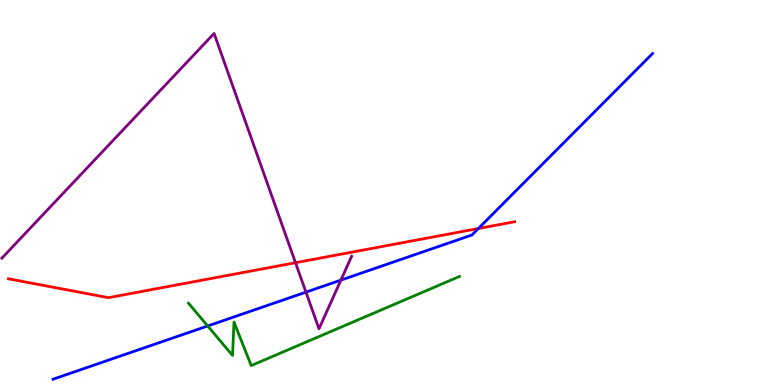[{'lines': ['blue', 'red'], 'intersections': [{'x': 6.17, 'y': 4.06}]}, {'lines': ['green', 'red'], 'intersections': []}, {'lines': ['purple', 'red'], 'intersections': [{'x': 3.81, 'y': 3.18}]}, {'lines': ['blue', 'green'], 'intersections': [{'x': 2.68, 'y': 1.53}]}, {'lines': ['blue', 'purple'], 'intersections': [{'x': 3.95, 'y': 2.41}, {'x': 4.4, 'y': 2.72}]}, {'lines': ['green', 'purple'], 'intersections': []}]